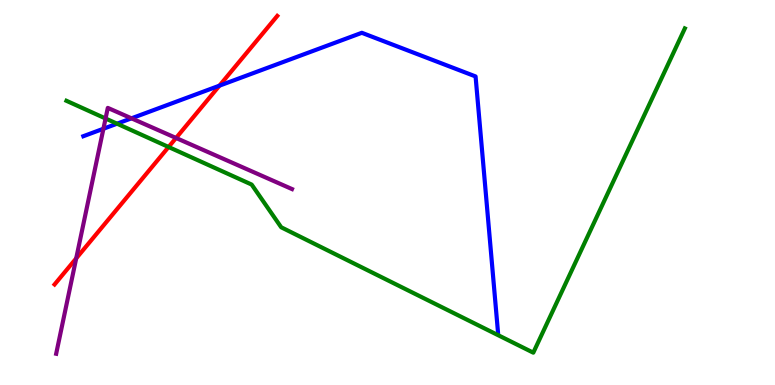[{'lines': ['blue', 'red'], 'intersections': [{'x': 2.83, 'y': 7.77}]}, {'lines': ['green', 'red'], 'intersections': [{'x': 2.18, 'y': 6.18}]}, {'lines': ['purple', 'red'], 'intersections': [{'x': 0.983, 'y': 3.29}, {'x': 2.27, 'y': 6.42}]}, {'lines': ['blue', 'green'], 'intersections': [{'x': 1.51, 'y': 6.79}]}, {'lines': ['blue', 'purple'], 'intersections': [{'x': 1.33, 'y': 6.66}, {'x': 1.7, 'y': 6.93}]}, {'lines': ['green', 'purple'], 'intersections': [{'x': 1.36, 'y': 6.92}]}]